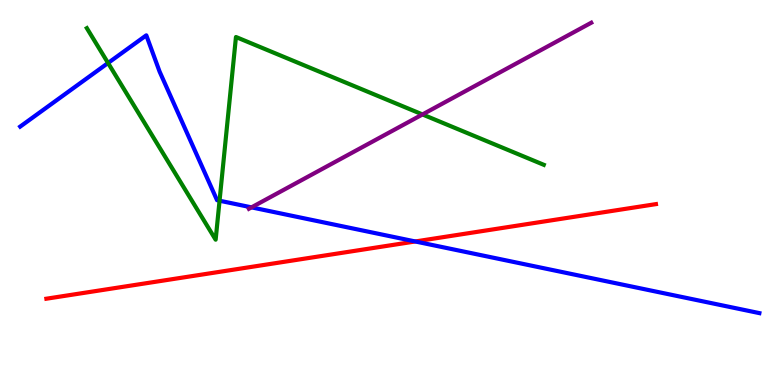[{'lines': ['blue', 'red'], 'intersections': [{'x': 5.36, 'y': 3.73}]}, {'lines': ['green', 'red'], 'intersections': []}, {'lines': ['purple', 'red'], 'intersections': []}, {'lines': ['blue', 'green'], 'intersections': [{'x': 1.39, 'y': 8.36}, {'x': 2.83, 'y': 4.79}]}, {'lines': ['blue', 'purple'], 'intersections': [{'x': 3.25, 'y': 4.61}]}, {'lines': ['green', 'purple'], 'intersections': [{'x': 5.45, 'y': 7.03}]}]